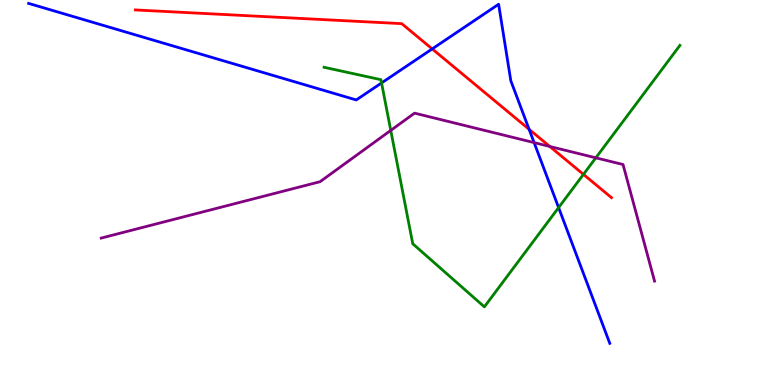[{'lines': ['blue', 'red'], 'intersections': [{'x': 5.58, 'y': 8.73}, {'x': 6.83, 'y': 6.64}]}, {'lines': ['green', 'red'], 'intersections': [{'x': 7.53, 'y': 5.47}]}, {'lines': ['purple', 'red'], 'intersections': [{'x': 7.09, 'y': 6.2}]}, {'lines': ['blue', 'green'], 'intersections': [{'x': 4.92, 'y': 7.85}, {'x': 7.21, 'y': 4.61}]}, {'lines': ['blue', 'purple'], 'intersections': [{'x': 6.89, 'y': 6.3}]}, {'lines': ['green', 'purple'], 'intersections': [{'x': 5.04, 'y': 6.61}, {'x': 7.69, 'y': 5.9}]}]